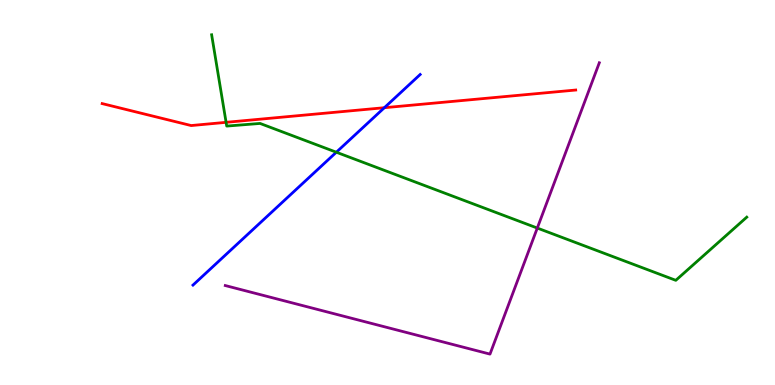[{'lines': ['blue', 'red'], 'intersections': [{'x': 4.96, 'y': 7.2}]}, {'lines': ['green', 'red'], 'intersections': [{'x': 2.92, 'y': 6.82}]}, {'lines': ['purple', 'red'], 'intersections': []}, {'lines': ['blue', 'green'], 'intersections': [{'x': 4.34, 'y': 6.05}]}, {'lines': ['blue', 'purple'], 'intersections': []}, {'lines': ['green', 'purple'], 'intersections': [{'x': 6.93, 'y': 4.08}]}]